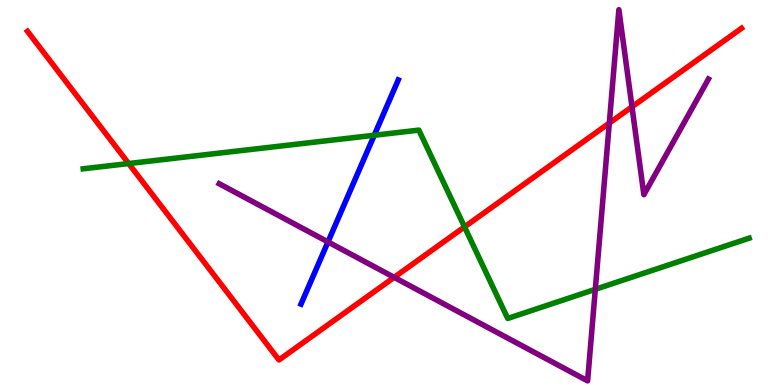[{'lines': ['blue', 'red'], 'intersections': []}, {'lines': ['green', 'red'], 'intersections': [{'x': 1.66, 'y': 5.75}, {'x': 5.99, 'y': 4.11}]}, {'lines': ['purple', 'red'], 'intersections': [{'x': 5.09, 'y': 2.8}, {'x': 7.86, 'y': 6.8}, {'x': 8.15, 'y': 7.23}]}, {'lines': ['blue', 'green'], 'intersections': [{'x': 4.83, 'y': 6.49}]}, {'lines': ['blue', 'purple'], 'intersections': [{'x': 4.23, 'y': 3.72}]}, {'lines': ['green', 'purple'], 'intersections': [{'x': 7.68, 'y': 2.49}]}]